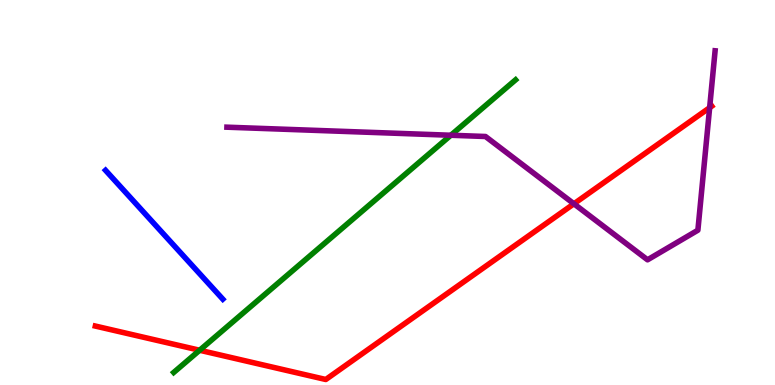[{'lines': ['blue', 'red'], 'intersections': []}, {'lines': ['green', 'red'], 'intersections': [{'x': 2.58, 'y': 0.903}]}, {'lines': ['purple', 'red'], 'intersections': [{'x': 7.41, 'y': 4.71}, {'x': 9.16, 'y': 7.2}]}, {'lines': ['blue', 'green'], 'intersections': []}, {'lines': ['blue', 'purple'], 'intersections': []}, {'lines': ['green', 'purple'], 'intersections': [{'x': 5.82, 'y': 6.49}]}]